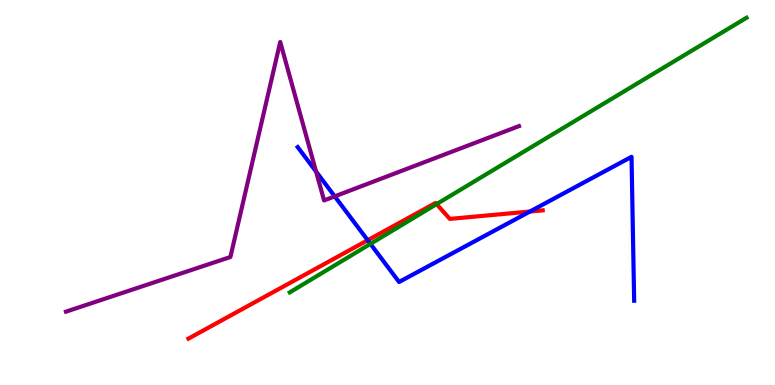[{'lines': ['blue', 'red'], 'intersections': [{'x': 4.74, 'y': 3.76}, {'x': 6.84, 'y': 4.51}]}, {'lines': ['green', 'red'], 'intersections': [{'x': 5.63, 'y': 4.7}]}, {'lines': ['purple', 'red'], 'intersections': []}, {'lines': ['blue', 'green'], 'intersections': [{'x': 4.78, 'y': 3.67}]}, {'lines': ['blue', 'purple'], 'intersections': [{'x': 4.08, 'y': 5.54}, {'x': 4.32, 'y': 4.9}]}, {'lines': ['green', 'purple'], 'intersections': []}]